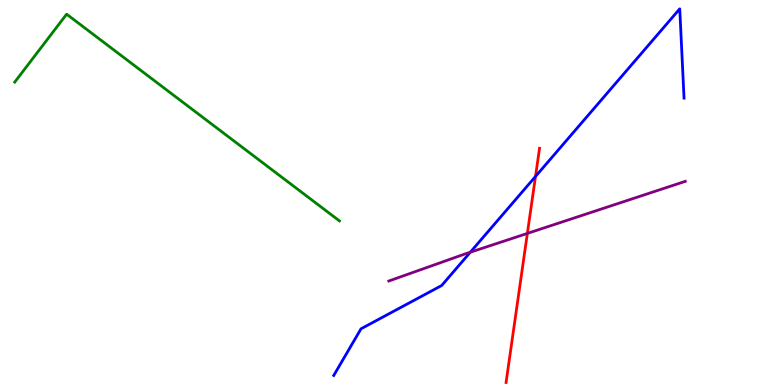[{'lines': ['blue', 'red'], 'intersections': [{'x': 6.91, 'y': 5.42}]}, {'lines': ['green', 'red'], 'intersections': []}, {'lines': ['purple', 'red'], 'intersections': [{'x': 6.8, 'y': 3.94}]}, {'lines': ['blue', 'green'], 'intersections': []}, {'lines': ['blue', 'purple'], 'intersections': [{'x': 6.07, 'y': 3.45}]}, {'lines': ['green', 'purple'], 'intersections': []}]